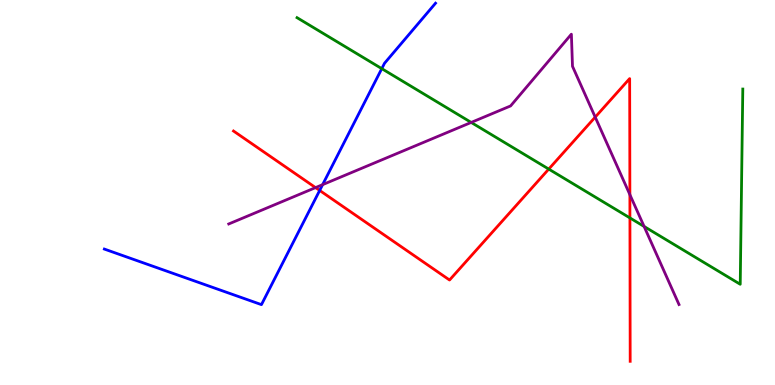[{'lines': ['blue', 'red'], 'intersections': [{'x': 4.12, 'y': 5.05}]}, {'lines': ['green', 'red'], 'intersections': [{'x': 7.08, 'y': 5.61}, {'x': 8.13, 'y': 4.34}]}, {'lines': ['purple', 'red'], 'intersections': [{'x': 4.07, 'y': 5.13}, {'x': 7.68, 'y': 6.96}, {'x': 8.13, 'y': 4.94}]}, {'lines': ['blue', 'green'], 'intersections': [{'x': 4.93, 'y': 8.22}]}, {'lines': ['blue', 'purple'], 'intersections': [{'x': 4.16, 'y': 5.2}]}, {'lines': ['green', 'purple'], 'intersections': [{'x': 6.08, 'y': 6.82}, {'x': 8.31, 'y': 4.12}]}]